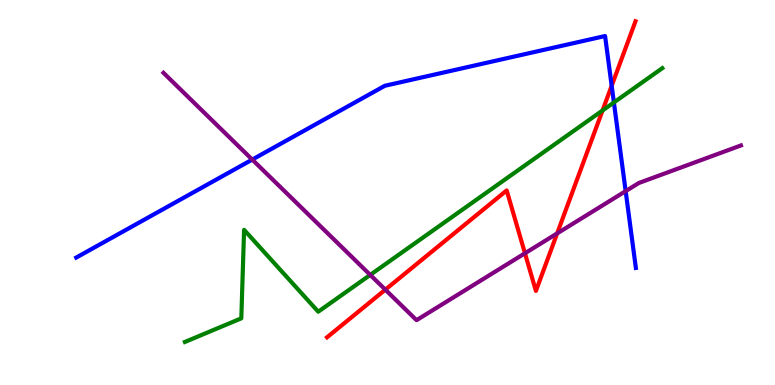[{'lines': ['blue', 'red'], 'intersections': [{'x': 7.89, 'y': 7.77}]}, {'lines': ['green', 'red'], 'intersections': [{'x': 7.77, 'y': 7.13}]}, {'lines': ['purple', 'red'], 'intersections': [{'x': 4.97, 'y': 2.48}, {'x': 6.77, 'y': 3.42}, {'x': 7.19, 'y': 3.94}]}, {'lines': ['blue', 'green'], 'intersections': [{'x': 7.92, 'y': 7.34}]}, {'lines': ['blue', 'purple'], 'intersections': [{'x': 3.25, 'y': 5.85}, {'x': 8.07, 'y': 5.04}]}, {'lines': ['green', 'purple'], 'intersections': [{'x': 4.78, 'y': 2.86}]}]